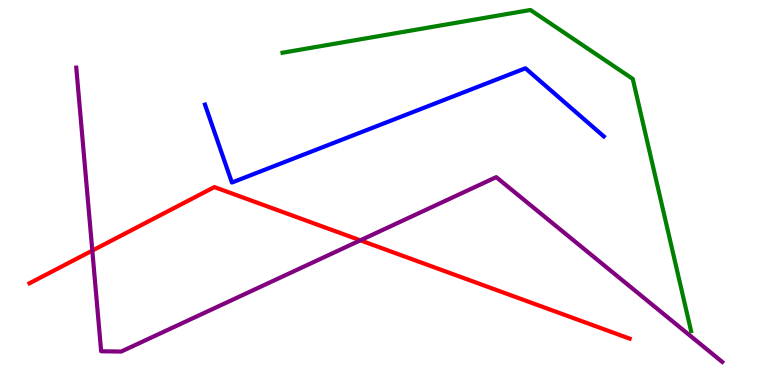[{'lines': ['blue', 'red'], 'intersections': []}, {'lines': ['green', 'red'], 'intersections': []}, {'lines': ['purple', 'red'], 'intersections': [{'x': 1.19, 'y': 3.49}, {'x': 4.65, 'y': 3.76}]}, {'lines': ['blue', 'green'], 'intersections': []}, {'lines': ['blue', 'purple'], 'intersections': []}, {'lines': ['green', 'purple'], 'intersections': []}]